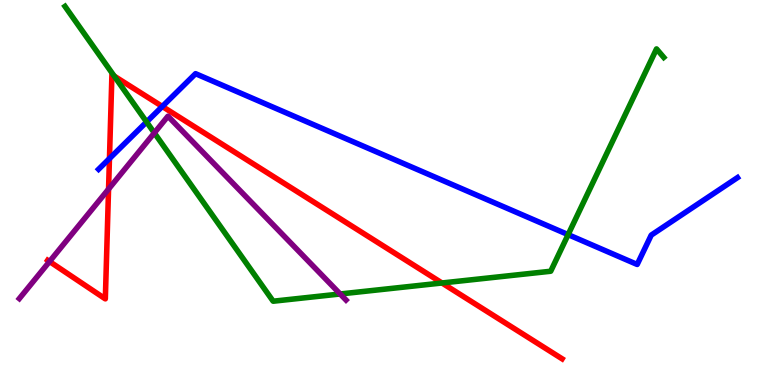[{'lines': ['blue', 'red'], 'intersections': [{'x': 1.41, 'y': 5.88}, {'x': 2.09, 'y': 7.23}]}, {'lines': ['green', 'red'], 'intersections': [{'x': 1.47, 'y': 8.02}, {'x': 5.7, 'y': 2.65}]}, {'lines': ['purple', 'red'], 'intersections': [{'x': 0.639, 'y': 3.21}, {'x': 1.4, 'y': 5.09}]}, {'lines': ['blue', 'green'], 'intersections': [{'x': 1.89, 'y': 6.83}, {'x': 7.33, 'y': 3.91}]}, {'lines': ['blue', 'purple'], 'intersections': []}, {'lines': ['green', 'purple'], 'intersections': [{'x': 1.99, 'y': 6.55}, {'x': 4.39, 'y': 2.36}]}]